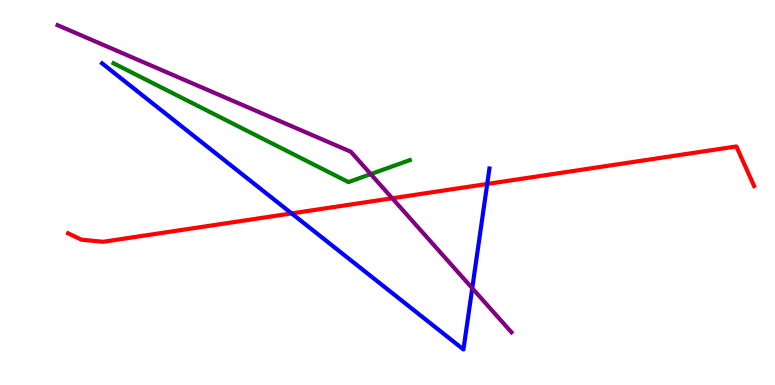[{'lines': ['blue', 'red'], 'intersections': [{'x': 3.76, 'y': 4.46}, {'x': 6.29, 'y': 5.22}]}, {'lines': ['green', 'red'], 'intersections': []}, {'lines': ['purple', 'red'], 'intersections': [{'x': 5.06, 'y': 4.85}]}, {'lines': ['blue', 'green'], 'intersections': []}, {'lines': ['blue', 'purple'], 'intersections': [{'x': 6.09, 'y': 2.51}]}, {'lines': ['green', 'purple'], 'intersections': [{'x': 4.78, 'y': 5.48}]}]